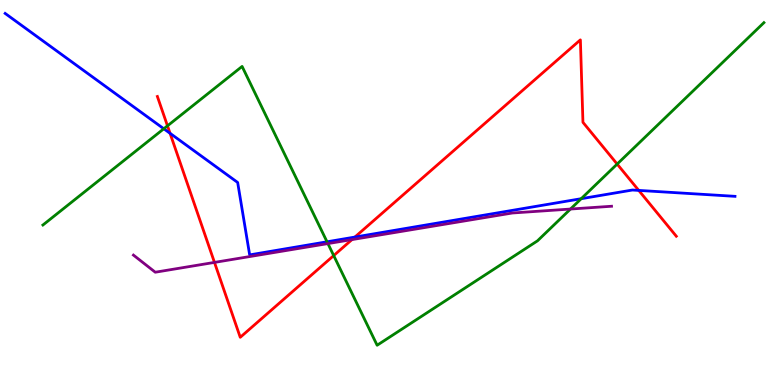[{'lines': ['blue', 'red'], 'intersections': [{'x': 2.19, 'y': 6.54}, {'x': 4.58, 'y': 3.84}, {'x': 8.24, 'y': 5.05}]}, {'lines': ['green', 'red'], 'intersections': [{'x': 2.16, 'y': 6.73}, {'x': 4.31, 'y': 3.36}, {'x': 7.96, 'y': 5.74}]}, {'lines': ['purple', 'red'], 'intersections': [{'x': 2.77, 'y': 3.18}, {'x': 4.54, 'y': 3.78}]}, {'lines': ['blue', 'green'], 'intersections': [{'x': 2.11, 'y': 6.66}, {'x': 4.22, 'y': 3.72}, {'x': 7.5, 'y': 4.84}]}, {'lines': ['blue', 'purple'], 'intersections': []}, {'lines': ['green', 'purple'], 'intersections': [{'x': 4.23, 'y': 3.67}, {'x': 7.36, 'y': 4.57}]}]